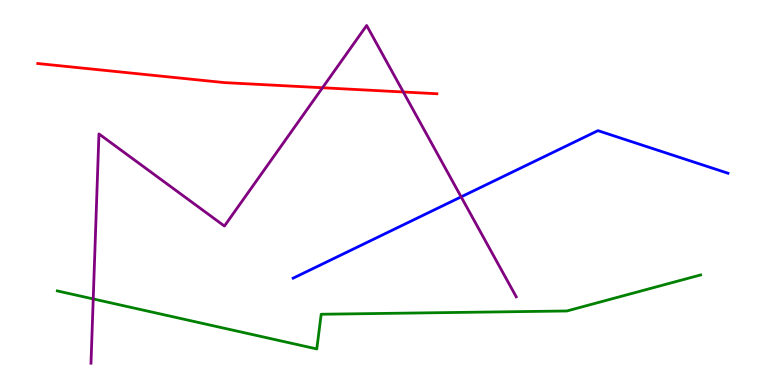[{'lines': ['blue', 'red'], 'intersections': []}, {'lines': ['green', 'red'], 'intersections': []}, {'lines': ['purple', 'red'], 'intersections': [{'x': 4.16, 'y': 7.72}, {'x': 5.2, 'y': 7.61}]}, {'lines': ['blue', 'green'], 'intersections': []}, {'lines': ['blue', 'purple'], 'intersections': [{'x': 5.95, 'y': 4.89}]}, {'lines': ['green', 'purple'], 'intersections': [{'x': 1.2, 'y': 2.24}]}]